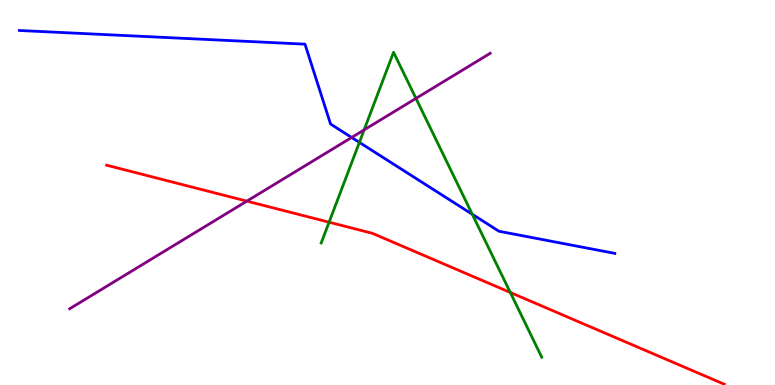[{'lines': ['blue', 'red'], 'intersections': []}, {'lines': ['green', 'red'], 'intersections': [{'x': 4.25, 'y': 4.23}, {'x': 6.58, 'y': 2.4}]}, {'lines': ['purple', 'red'], 'intersections': [{'x': 3.19, 'y': 4.78}]}, {'lines': ['blue', 'green'], 'intersections': [{'x': 4.64, 'y': 6.3}, {'x': 6.09, 'y': 4.43}]}, {'lines': ['blue', 'purple'], 'intersections': [{'x': 4.54, 'y': 6.43}]}, {'lines': ['green', 'purple'], 'intersections': [{'x': 4.7, 'y': 6.63}, {'x': 5.37, 'y': 7.44}]}]